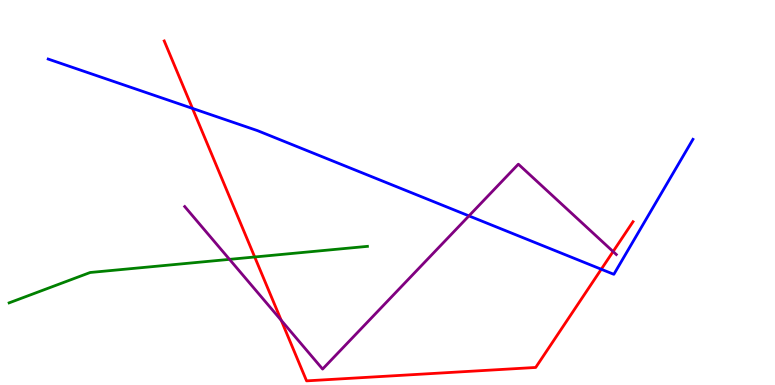[{'lines': ['blue', 'red'], 'intersections': [{'x': 2.48, 'y': 7.18}, {'x': 7.76, 'y': 3.01}]}, {'lines': ['green', 'red'], 'intersections': [{'x': 3.29, 'y': 3.33}]}, {'lines': ['purple', 'red'], 'intersections': [{'x': 3.63, 'y': 1.68}, {'x': 7.91, 'y': 3.47}]}, {'lines': ['blue', 'green'], 'intersections': []}, {'lines': ['blue', 'purple'], 'intersections': [{'x': 6.05, 'y': 4.39}]}, {'lines': ['green', 'purple'], 'intersections': [{'x': 2.96, 'y': 3.26}]}]